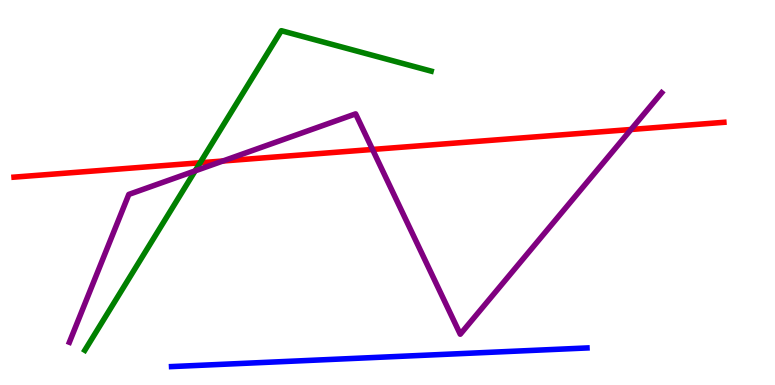[{'lines': ['blue', 'red'], 'intersections': []}, {'lines': ['green', 'red'], 'intersections': [{'x': 2.58, 'y': 5.77}]}, {'lines': ['purple', 'red'], 'intersections': [{'x': 2.88, 'y': 5.82}, {'x': 4.81, 'y': 6.12}, {'x': 8.14, 'y': 6.64}]}, {'lines': ['blue', 'green'], 'intersections': []}, {'lines': ['blue', 'purple'], 'intersections': []}, {'lines': ['green', 'purple'], 'intersections': [{'x': 2.52, 'y': 5.56}]}]